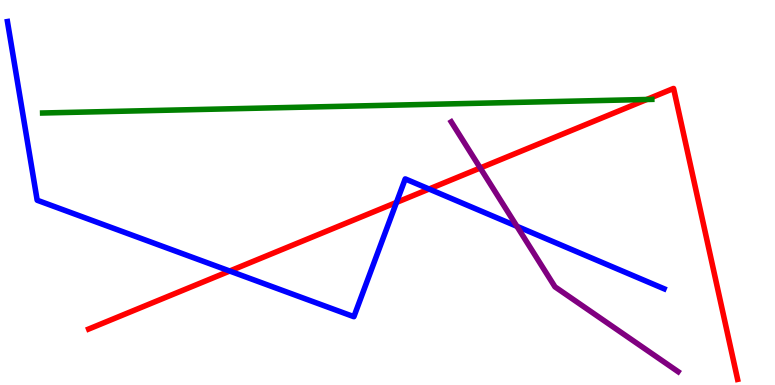[{'lines': ['blue', 'red'], 'intersections': [{'x': 2.96, 'y': 2.96}, {'x': 5.12, 'y': 4.74}, {'x': 5.54, 'y': 5.09}]}, {'lines': ['green', 'red'], 'intersections': [{'x': 8.35, 'y': 7.42}]}, {'lines': ['purple', 'red'], 'intersections': [{'x': 6.2, 'y': 5.64}]}, {'lines': ['blue', 'green'], 'intersections': []}, {'lines': ['blue', 'purple'], 'intersections': [{'x': 6.67, 'y': 4.12}]}, {'lines': ['green', 'purple'], 'intersections': []}]